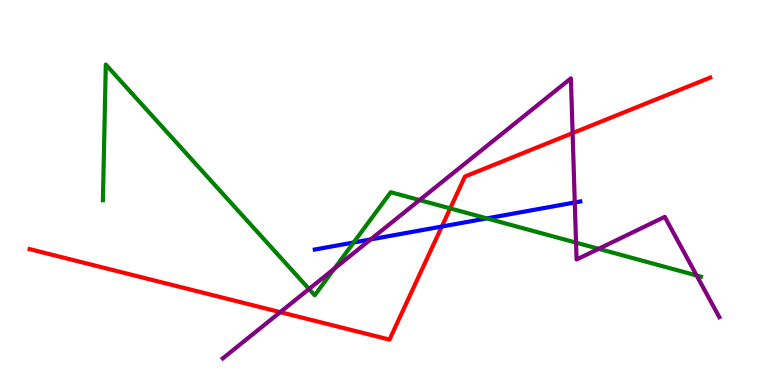[{'lines': ['blue', 'red'], 'intersections': [{'x': 5.7, 'y': 4.12}]}, {'lines': ['green', 'red'], 'intersections': [{'x': 5.81, 'y': 4.59}]}, {'lines': ['purple', 'red'], 'intersections': [{'x': 3.62, 'y': 1.89}, {'x': 7.39, 'y': 6.54}]}, {'lines': ['blue', 'green'], 'intersections': [{'x': 4.56, 'y': 3.7}, {'x': 6.28, 'y': 4.33}]}, {'lines': ['blue', 'purple'], 'intersections': [{'x': 4.78, 'y': 3.78}, {'x': 7.42, 'y': 4.74}]}, {'lines': ['green', 'purple'], 'intersections': [{'x': 3.99, 'y': 2.49}, {'x': 4.31, 'y': 3.02}, {'x': 5.41, 'y': 4.8}, {'x': 7.43, 'y': 3.7}, {'x': 7.72, 'y': 3.54}, {'x': 8.99, 'y': 2.84}]}]